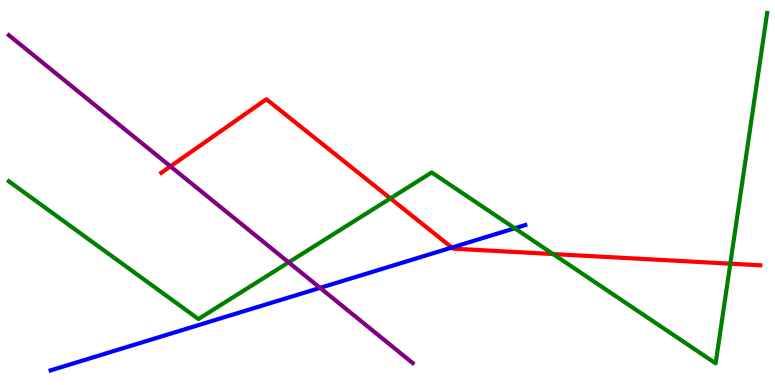[{'lines': ['blue', 'red'], 'intersections': [{'x': 5.83, 'y': 3.57}]}, {'lines': ['green', 'red'], 'intersections': [{'x': 5.04, 'y': 4.85}, {'x': 7.14, 'y': 3.4}, {'x': 9.42, 'y': 3.15}]}, {'lines': ['purple', 'red'], 'intersections': [{'x': 2.2, 'y': 5.68}]}, {'lines': ['blue', 'green'], 'intersections': [{'x': 6.64, 'y': 4.07}]}, {'lines': ['blue', 'purple'], 'intersections': [{'x': 4.13, 'y': 2.52}]}, {'lines': ['green', 'purple'], 'intersections': [{'x': 3.72, 'y': 3.19}]}]